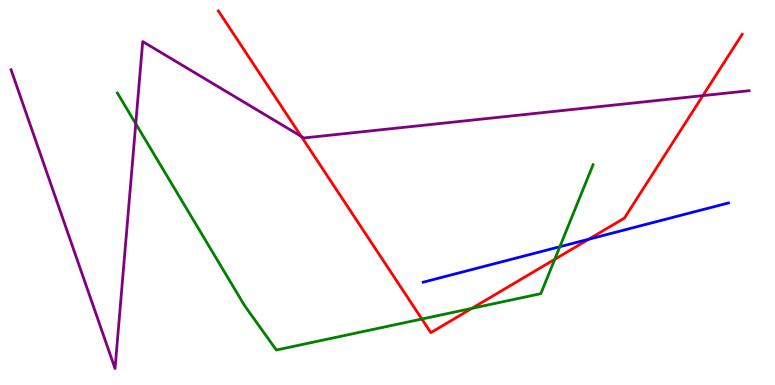[{'lines': ['blue', 'red'], 'intersections': [{'x': 7.6, 'y': 3.79}]}, {'lines': ['green', 'red'], 'intersections': [{'x': 5.44, 'y': 1.71}, {'x': 6.09, 'y': 1.99}, {'x': 7.16, 'y': 3.26}]}, {'lines': ['purple', 'red'], 'intersections': [{'x': 3.89, 'y': 6.46}, {'x': 9.07, 'y': 7.52}]}, {'lines': ['blue', 'green'], 'intersections': [{'x': 7.22, 'y': 3.59}]}, {'lines': ['blue', 'purple'], 'intersections': []}, {'lines': ['green', 'purple'], 'intersections': [{'x': 1.75, 'y': 6.79}]}]